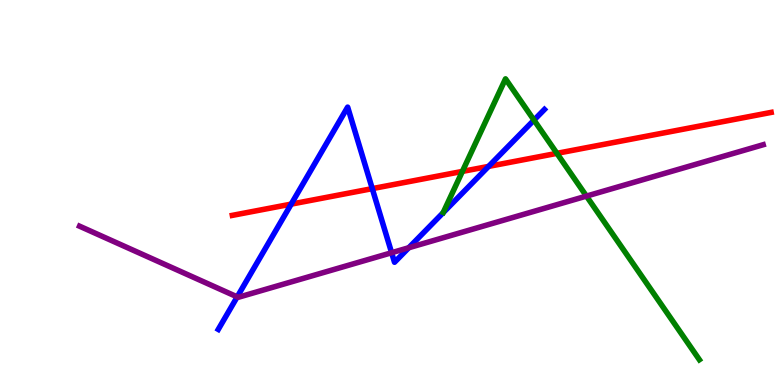[{'lines': ['blue', 'red'], 'intersections': [{'x': 3.76, 'y': 4.7}, {'x': 4.8, 'y': 5.1}, {'x': 6.3, 'y': 5.68}]}, {'lines': ['green', 'red'], 'intersections': [{'x': 5.97, 'y': 5.55}, {'x': 7.19, 'y': 6.02}]}, {'lines': ['purple', 'red'], 'intersections': []}, {'lines': ['blue', 'green'], 'intersections': [{'x': 6.89, 'y': 6.88}]}, {'lines': ['blue', 'purple'], 'intersections': [{'x': 3.06, 'y': 2.29}, {'x': 5.05, 'y': 3.44}, {'x': 5.27, 'y': 3.57}]}, {'lines': ['green', 'purple'], 'intersections': [{'x': 7.57, 'y': 4.91}]}]